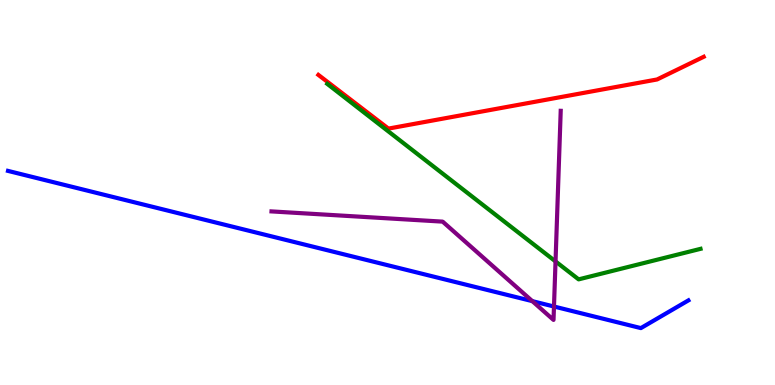[{'lines': ['blue', 'red'], 'intersections': []}, {'lines': ['green', 'red'], 'intersections': []}, {'lines': ['purple', 'red'], 'intersections': []}, {'lines': ['blue', 'green'], 'intersections': []}, {'lines': ['blue', 'purple'], 'intersections': [{'x': 6.87, 'y': 2.18}, {'x': 7.15, 'y': 2.04}]}, {'lines': ['green', 'purple'], 'intersections': [{'x': 7.17, 'y': 3.21}]}]